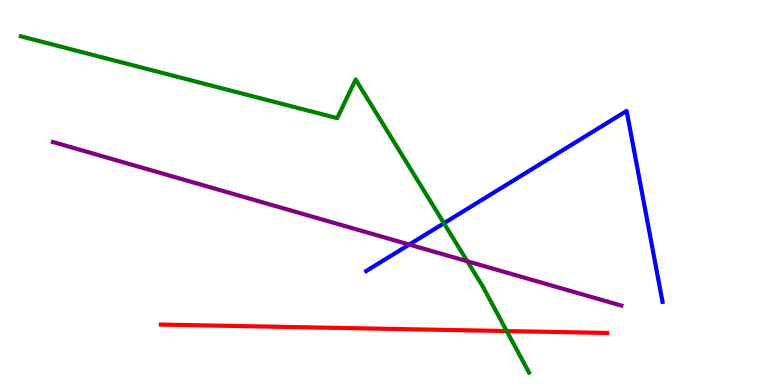[{'lines': ['blue', 'red'], 'intersections': []}, {'lines': ['green', 'red'], 'intersections': [{'x': 6.54, 'y': 1.4}]}, {'lines': ['purple', 'red'], 'intersections': []}, {'lines': ['blue', 'green'], 'intersections': [{'x': 5.73, 'y': 4.2}]}, {'lines': ['blue', 'purple'], 'intersections': [{'x': 5.28, 'y': 3.65}]}, {'lines': ['green', 'purple'], 'intersections': [{'x': 6.03, 'y': 3.21}]}]